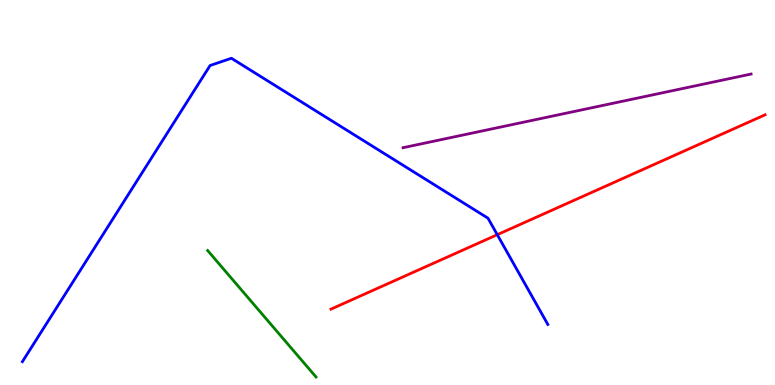[{'lines': ['blue', 'red'], 'intersections': [{'x': 6.42, 'y': 3.9}]}, {'lines': ['green', 'red'], 'intersections': []}, {'lines': ['purple', 'red'], 'intersections': []}, {'lines': ['blue', 'green'], 'intersections': []}, {'lines': ['blue', 'purple'], 'intersections': []}, {'lines': ['green', 'purple'], 'intersections': []}]